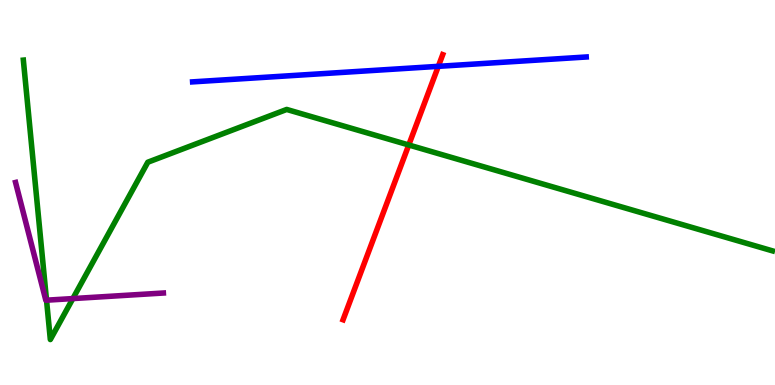[{'lines': ['blue', 'red'], 'intersections': [{'x': 5.66, 'y': 8.28}]}, {'lines': ['green', 'red'], 'intersections': [{'x': 5.27, 'y': 6.23}]}, {'lines': ['purple', 'red'], 'intersections': []}, {'lines': ['blue', 'green'], 'intersections': []}, {'lines': ['blue', 'purple'], 'intersections': []}, {'lines': ['green', 'purple'], 'intersections': [{'x': 0.6, 'y': 2.2}, {'x': 0.94, 'y': 2.24}]}]